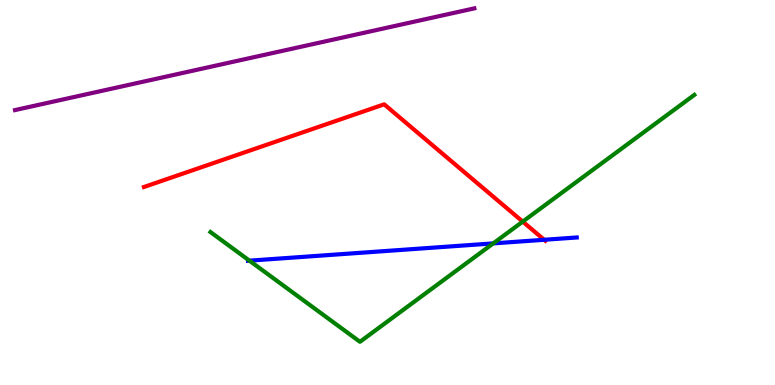[{'lines': ['blue', 'red'], 'intersections': [{'x': 7.02, 'y': 3.77}]}, {'lines': ['green', 'red'], 'intersections': [{'x': 6.74, 'y': 4.24}]}, {'lines': ['purple', 'red'], 'intersections': []}, {'lines': ['blue', 'green'], 'intersections': [{'x': 3.22, 'y': 3.23}, {'x': 6.36, 'y': 3.68}]}, {'lines': ['blue', 'purple'], 'intersections': []}, {'lines': ['green', 'purple'], 'intersections': []}]